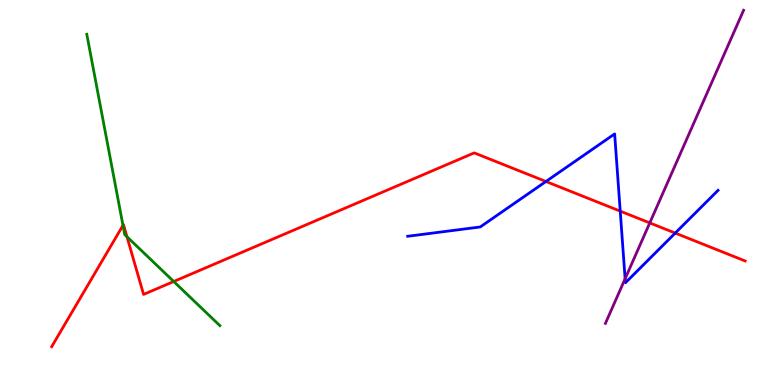[{'lines': ['blue', 'red'], 'intersections': [{'x': 7.04, 'y': 5.29}, {'x': 8.0, 'y': 4.52}, {'x': 8.71, 'y': 3.95}]}, {'lines': ['green', 'red'], 'intersections': [{'x': 1.59, 'y': 4.15}, {'x': 1.64, 'y': 3.85}, {'x': 2.24, 'y': 2.69}]}, {'lines': ['purple', 'red'], 'intersections': [{'x': 8.38, 'y': 4.21}]}, {'lines': ['blue', 'green'], 'intersections': []}, {'lines': ['blue', 'purple'], 'intersections': [{'x': 8.07, 'y': 2.76}]}, {'lines': ['green', 'purple'], 'intersections': []}]